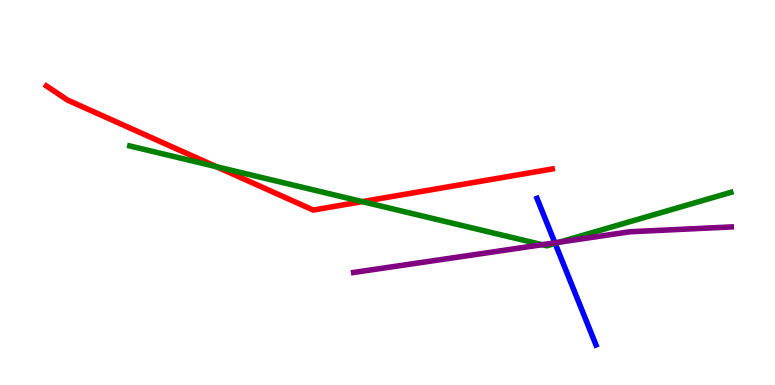[{'lines': ['blue', 'red'], 'intersections': []}, {'lines': ['green', 'red'], 'intersections': [{'x': 2.79, 'y': 5.67}, {'x': 4.67, 'y': 4.76}]}, {'lines': ['purple', 'red'], 'intersections': []}, {'lines': ['blue', 'green'], 'intersections': [{'x': 7.16, 'y': 3.68}]}, {'lines': ['blue', 'purple'], 'intersections': [{'x': 7.16, 'y': 3.69}]}, {'lines': ['green', 'purple'], 'intersections': [{'x': 7.0, 'y': 3.64}, {'x': 7.22, 'y': 3.71}]}]